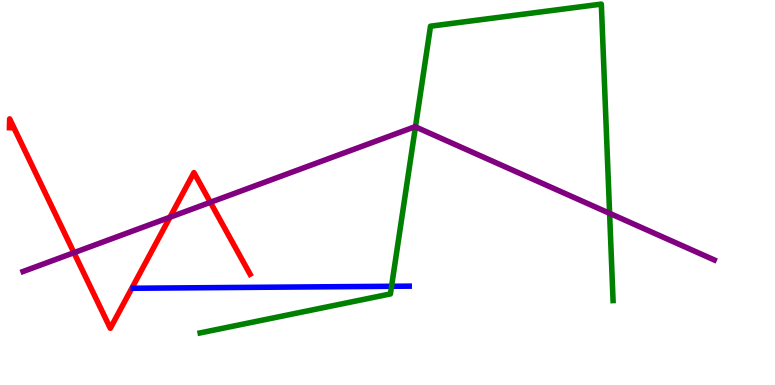[{'lines': ['blue', 'red'], 'intersections': []}, {'lines': ['green', 'red'], 'intersections': []}, {'lines': ['purple', 'red'], 'intersections': [{'x': 0.954, 'y': 3.44}, {'x': 2.19, 'y': 4.36}, {'x': 2.71, 'y': 4.75}]}, {'lines': ['blue', 'green'], 'intersections': [{'x': 5.05, 'y': 2.56}]}, {'lines': ['blue', 'purple'], 'intersections': []}, {'lines': ['green', 'purple'], 'intersections': [{'x': 5.36, 'y': 6.7}, {'x': 7.87, 'y': 4.46}]}]